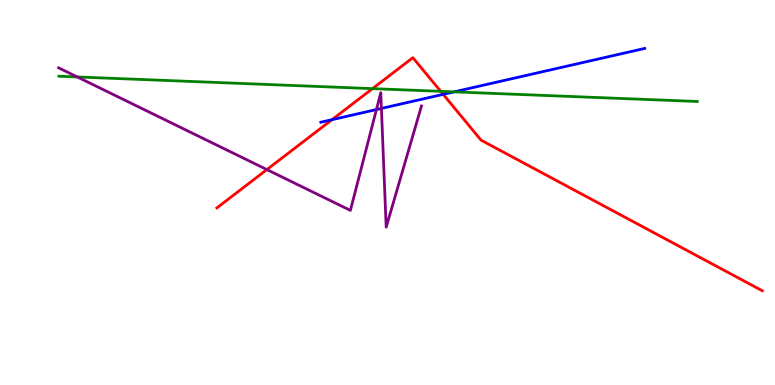[{'lines': ['blue', 'red'], 'intersections': [{'x': 4.28, 'y': 6.89}, {'x': 5.72, 'y': 7.55}]}, {'lines': ['green', 'red'], 'intersections': [{'x': 4.81, 'y': 7.7}, {'x': 5.69, 'y': 7.63}]}, {'lines': ['purple', 'red'], 'intersections': [{'x': 3.44, 'y': 5.6}]}, {'lines': ['blue', 'green'], 'intersections': [{'x': 5.86, 'y': 7.61}]}, {'lines': ['blue', 'purple'], 'intersections': [{'x': 4.86, 'y': 7.15}, {'x': 4.92, 'y': 7.18}]}, {'lines': ['green', 'purple'], 'intersections': [{'x': 0.997, 'y': 8.0}]}]